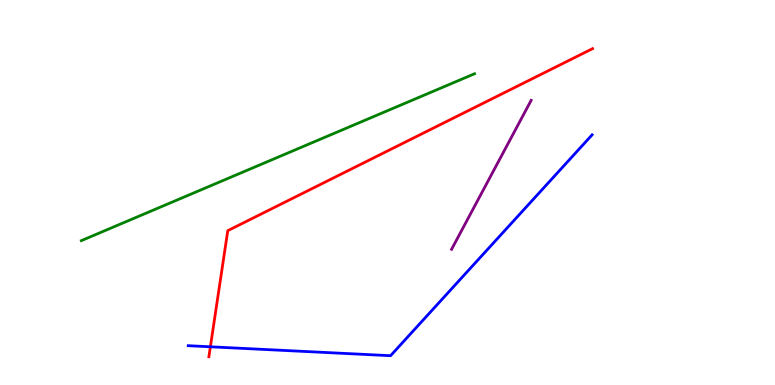[{'lines': ['blue', 'red'], 'intersections': [{'x': 2.71, 'y': 0.992}]}, {'lines': ['green', 'red'], 'intersections': []}, {'lines': ['purple', 'red'], 'intersections': []}, {'lines': ['blue', 'green'], 'intersections': []}, {'lines': ['blue', 'purple'], 'intersections': []}, {'lines': ['green', 'purple'], 'intersections': []}]